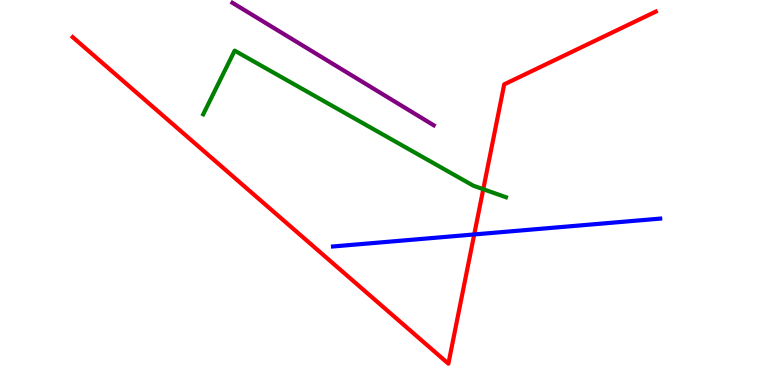[{'lines': ['blue', 'red'], 'intersections': [{'x': 6.12, 'y': 3.91}]}, {'lines': ['green', 'red'], 'intersections': [{'x': 6.24, 'y': 5.09}]}, {'lines': ['purple', 'red'], 'intersections': []}, {'lines': ['blue', 'green'], 'intersections': []}, {'lines': ['blue', 'purple'], 'intersections': []}, {'lines': ['green', 'purple'], 'intersections': []}]